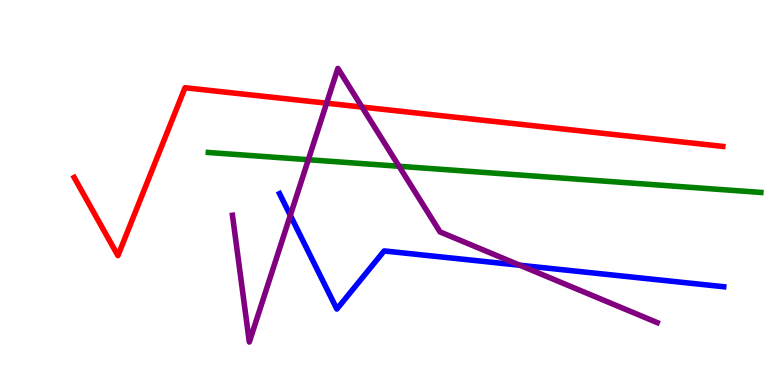[{'lines': ['blue', 'red'], 'intersections': []}, {'lines': ['green', 'red'], 'intersections': []}, {'lines': ['purple', 'red'], 'intersections': [{'x': 4.21, 'y': 7.32}, {'x': 4.67, 'y': 7.22}]}, {'lines': ['blue', 'green'], 'intersections': []}, {'lines': ['blue', 'purple'], 'intersections': [{'x': 3.75, 'y': 4.41}, {'x': 6.71, 'y': 3.11}]}, {'lines': ['green', 'purple'], 'intersections': [{'x': 3.98, 'y': 5.85}, {'x': 5.15, 'y': 5.68}]}]